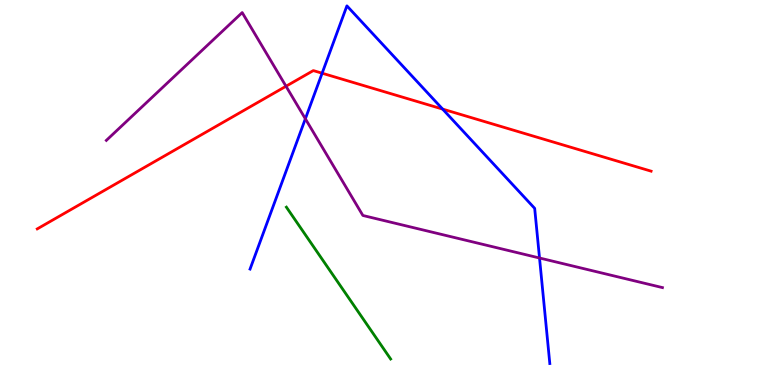[{'lines': ['blue', 'red'], 'intersections': [{'x': 4.16, 'y': 8.1}, {'x': 5.71, 'y': 7.17}]}, {'lines': ['green', 'red'], 'intersections': []}, {'lines': ['purple', 'red'], 'intersections': [{'x': 3.69, 'y': 7.76}]}, {'lines': ['blue', 'green'], 'intersections': []}, {'lines': ['blue', 'purple'], 'intersections': [{'x': 3.94, 'y': 6.91}, {'x': 6.96, 'y': 3.3}]}, {'lines': ['green', 'purple'], 'intersections': []}]